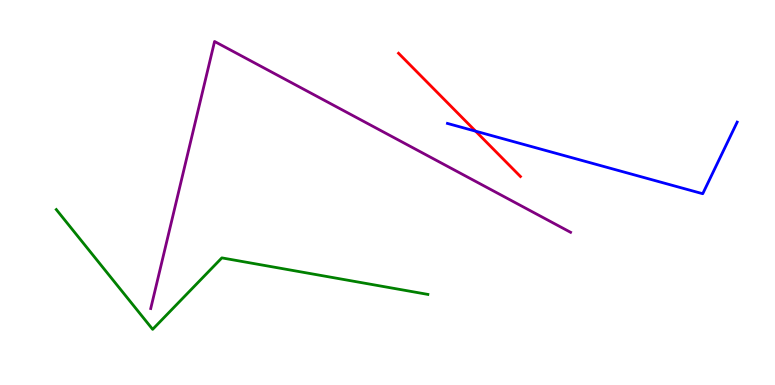[{'lines': ['blue', 'red'], 'intersections': [{'x': 6.14, 'y': 6.59}]}, {'lines': ['green', 'red'], 'intersections': []}, {'lines': ['purple', 'red'], 'intersections': []}, {'lines': ['blue', 'green'], 'intersections': []}, {'lines': ['blue', 'purple'], 'intersections': []}, {'lines': ['green', 'purple'], 'intersections': []}]